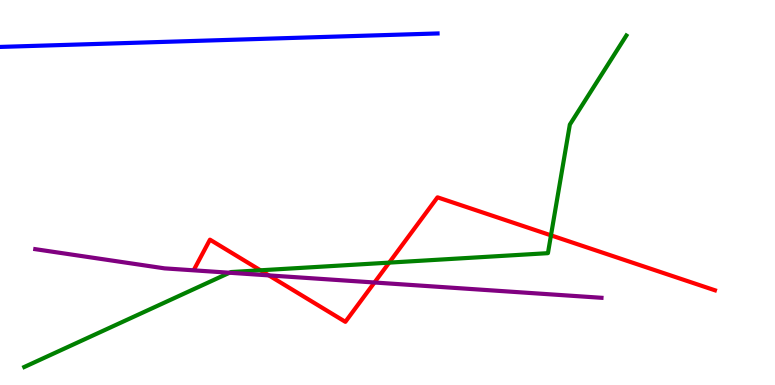[{'lines': ['blue', 'red'], 'intersections': []}, {'lines': ['green', 'red'], 'intersections': [{'x': 3.36, 'y': 2.98}, {'x': 5.02, 'y': 3.18}, {'x': 7.11, 'y': 3.89}]}, {'lines': ['purple', 'red'], 'intersections': [{'x': 3.47, 'y': 2.85}, {'x': 4.83, 'y': 2.66}]}, {'lines': ['blue', 'green'], 'intersections': []}, {'lines': ['blue', 'purple'], 'intersections': []}, {'lines': ['green', 'purple'], 'intersections': [{'x': 2.96, 'y': 2.92}]}]